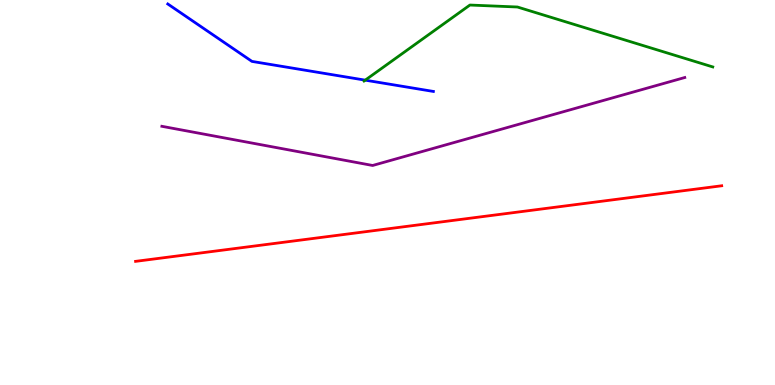[{'lines': ['blue', 'red'], 'intersections': []}, {'lines': ['green', 'red'], 'intersections': []}, {'lines': ['purple', 'red'], 'intersections': []}, {'lines': ['blue', 'green'], 'intersections': [{'x': 4.71, 'y': 7.92}]}, {'lines': ['blue', 'purple'], 'intersections': []}, {'lines': ['green', 'purple'], 'intersections': []}]